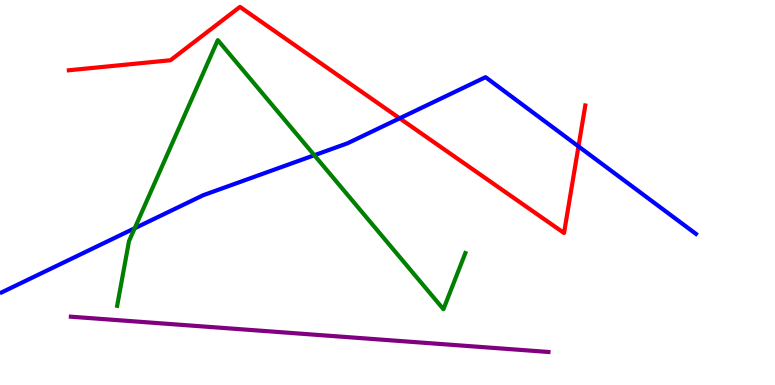[{'lines': ['blue', 'red'], 'intersections': [{'x': 5.16, 'y': 6.93}, {'x': 7.46, 'y': 6.2}]}, {'lines': ['green', 'red'], 'intersections': []}, {'lines': ['purple', 'red'], 'intersections': []}, {'lines': ['blue', 'green'], 'intersections': [{'x': 1.74, 'y': 4.07}, {'x': 4.06, 'y': 5.97}]}, {'lines': ['blue', 'purple'], 'intersections': []}, {'lines': ['green', 'purple'], 'intersections': []}]